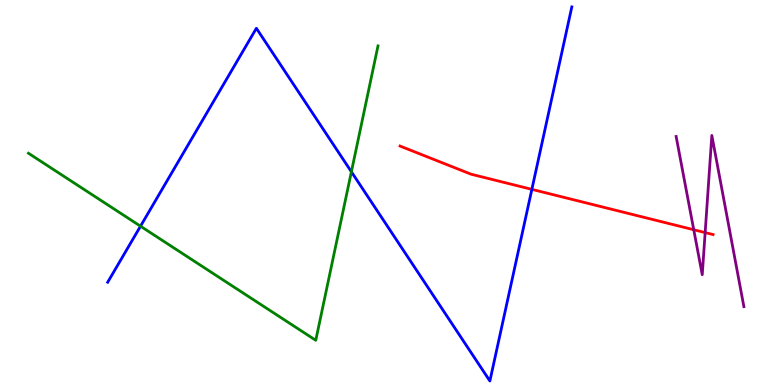[{'lines': ['blue', 'red'], 'intersections': [{'x': 6.86, 'y': 5.08}]}, {'lines': ['green', 'red'], 'intersections': []}, {'lines': ['purple', 'red'], 'intersections': [{'x': 8.95, 'y': 4.03}, {'x': 9.1, 'y': 3.96}]}, {'lines': ['blue', 'green'], 'intersections': [{'x': 1.81, 'y': 4.12}, {'x': 4.53, 'y': 5.54}]}, {'lines': ['blue', 'purple'], 'intersections': []}, {'lines': ['green', 'purple'], 'intersections': []}]